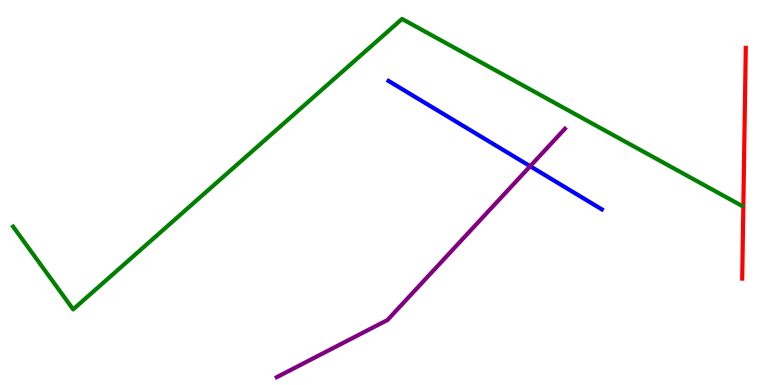[{'lines': ['blue', 'red'], 'intersections': []}, {'lines': ['green', 'red'], 'intersections': []}, {'lines': ['purple', 'red'], 'intersections': []}, {'lines': ['blue', 'green'], 'intersections': []}, {'lines': ['blue', 'purple'], 'intersections': [{'x': 6.84, 'y': 5.68}]}, {'lines': ['green', 'purple'], 'intersections': []}]